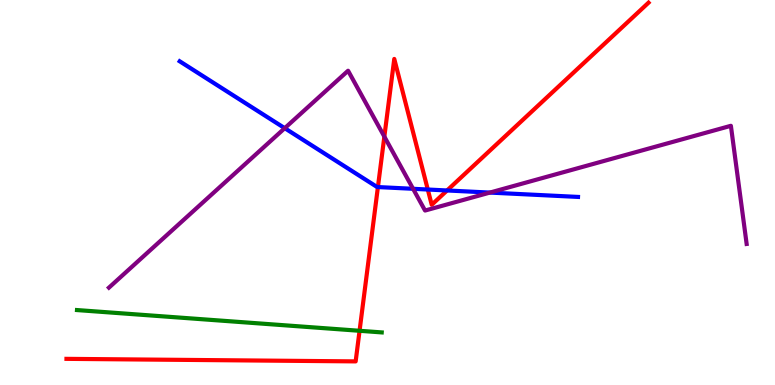[{'lines': ['blue', 'red'], 'intersections': [{'x': 4.88, 'y': 5.14}, {'x': 5.52, 'y': 5.08}, {'x': 5.77, 'y': 5.05}]}, {'lines': ['green', 'red'], 'intersections': [{'x': 4.64, 'y': 1.41}]}, {'lines': ['purple', 'red'], 'intersections': [{'x': 4.96, 'y': 6.45}]}, {'lines': ['blue', 'green'], 'intersections': []}, {'lines': ['blue', 'purple'], 'intersections': [{'x': 3.67, 'y': 6.67}, {'x': 5.33, 'y': 5.1}, {'x': 6.32, 'y': 5.0}]}, {'lines': ['green', 'purple'], 'intersections': []}]